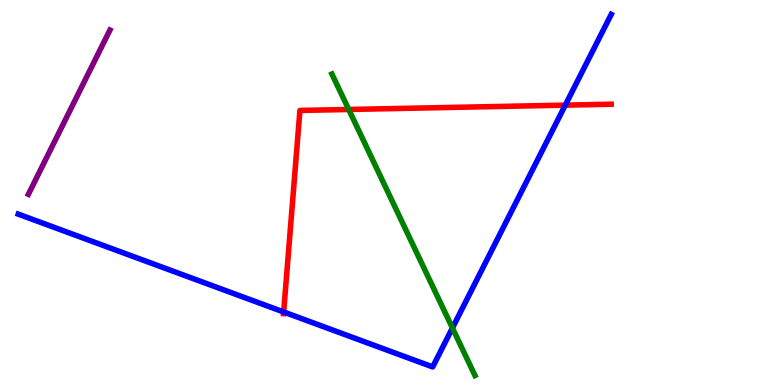[{'lines': ['blue', 'red'], 'intersections': [{'x': 3.66, 'y': 1.9}, {'x': 7.29, 'y': 7.27}]}, {'lines': ['green', 'red'], 'intersections': [{'x': 4.5, 'y': 7.16}]}, {'lines': ['purple', 'red'], 'intersections': []}, {'lines': ['blue', 'green'], 'intersections': [{'x': 5.84, 'y': 1.48}]}, {'lines': ['blue', 'purple'], 'intersections': []}, {'lines': ['green', 'purple'], 'intersections': []}]